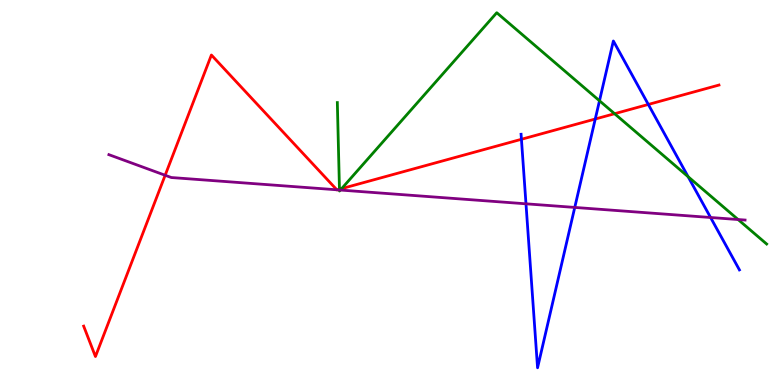[{'lines': ['blue', 'red'], 'intersections': [{'x': 6.73, 'y': 6.38}, {'x': 7.68, 'y': 6.91}, {'x': 8.37, 'y': 7.29}]}, {'lines': ['green', 'red'], 'intersections': [{'x': 4.38, 'y': 5.09}, {'x': 4.41, 'y': 5.1}, {'x': 7.93, 'y': 7.05}]}, {'lines': ['purple', 'red'], 'intersections': [{'x': 2.13, 'y': 5.45}, {'x': 4.35, 'y': 5.07}, {'x': 4.35, 'y': 5.07}]}, {'lines': ['blue', 'green'], 'intersections': [{'x': 7.74, 'y': 7.38}, {'x': 8.88, 'y': 5.41}]}, {'lines': ['blue', 'purple'], 'intersections': [{'x': 6.79, 'y': 4.71}, {'x': 7.42, 'y': 4.61}, {'x': 9.17, 'y': 4.35}]}, {'lines': ['green', 'purple'], 'intersections': [{'x': 4.38, 'y': 5.07}, {'x': 4.39, 'y': 5.06}, {'x': 9.52, 'y': 4.3}]}]